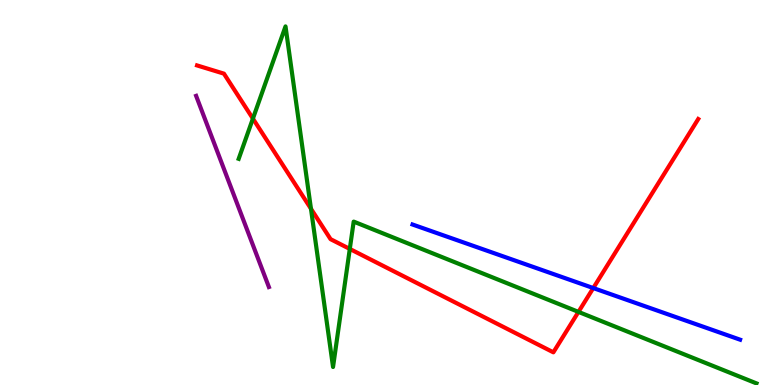[{'lines': ['blue', 'red'], 'intersections': [{'x': 7.66, 'y': 2.52}]}, {'lines': ['green', 'red'], 'intersections': [{'x': 3.26, 'y': 6.92}, {'x': 4.01, 'y': 4.58}, {'x': 4.51, 'y': 3.53}, {'x': 7.46, 'y': 1.9}]}, {'lines': ['purple', 'red'], 'intersections': []}, {'lines': ['blue', 'green'], 'intersections': []}, {'lines': ['blue', 'purple'], 'intersections': []}, {'lines': ['green', 'purple'], 'intersections': []}]